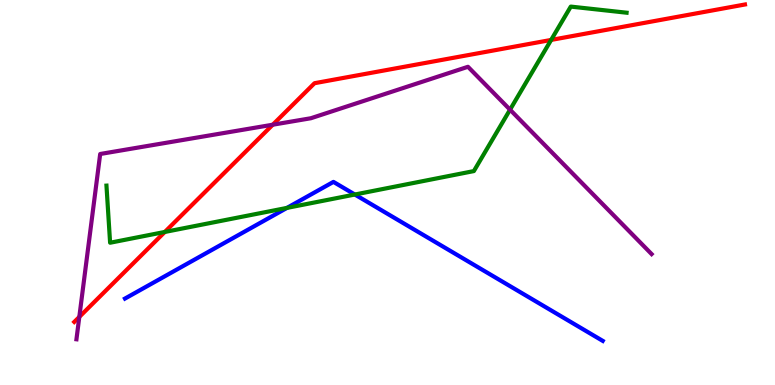[{'lines': ['blue', 'red'], 'intersections': []}, {'lines': ['green', 'red'], 'intersections': [{'x': 2.13, 'y': 3.98}, {'x': 7.11, 'y': 8.96}]}, {'lines': ['purple', 'red'], 'intersections': [{'x': 1.02, 'y': 1.77}, {'x': 3.52, 'y': 6.76}]}, {'lines': ['blue', 'green'], 'intersections': [{'x': 3.7, 'y': 4.6}, {'x': 4.58, 'y': 4.95}]}, {'lines': ['blue', 'purple'], 'intersections': []}, {'lines': ['green', 'purple'], 'intersections': [{'x': 6.58, 'y': 7.15}]}]